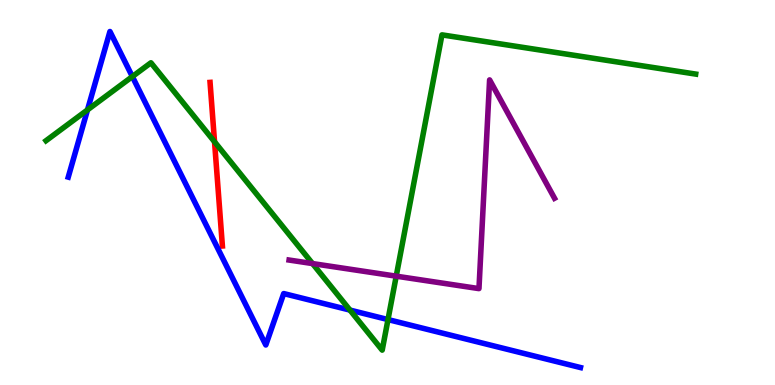[{'lines': ['blue', 'red'], 'intersections': []}, {'lines': ['green', 'red'], 'intersections': [{'x': 2.77, 'y': 6.32}]}, {'lines': ['purple', 'red'], 'intersections': []}, {'lines': ['blue', 'green'], 'intersections': [{'x': 1.13, 'y': 7.15}, {'x': 1.71, 'y': 8.01}, {'x': 4.52, 'y': 1.95}, {'x': 5.01, 'y': 1.7}]}, {'lines': ['blue', 'purple'], 'intersections': []}, {'lines': ['green', 'purple'], 'intersections': [{'x': 4.03, 'y': 3.15}, {'x': 5.11, 'y': 2.83}]}]